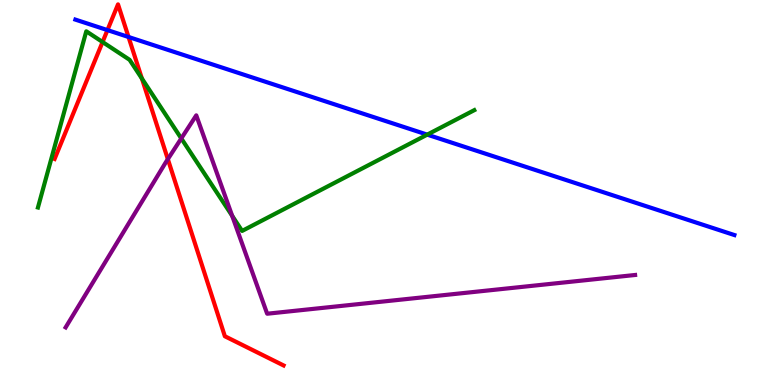[{'lines': ['blue', 'red'], 'intersections': [{'x': 1.39, 'y': 9.22}, {'x': 1.66, 'y': 9.04}]}, {'lines': ['green', 'red'], 'intersections': [{'x': 1.32, 'y': 8.91}, {'x': 1.83, 'y': 7.96}]}, {'lines': ['purple', 'red'], 'intersections': [{'x': 2.17, 'y': 5.87}]}, {'lines': ['blue', 'green'], 'intersections': [{'x': 5.51, 'y': 6.5}]}, {'lines': ['blue', 'purple'], 'intersections': []}, {'lines': ['green', 'purple'], 'intersections': [{'x': 2.34, 'y': 6.4}, {'x': 3.0, 'y': 4.39}]}]